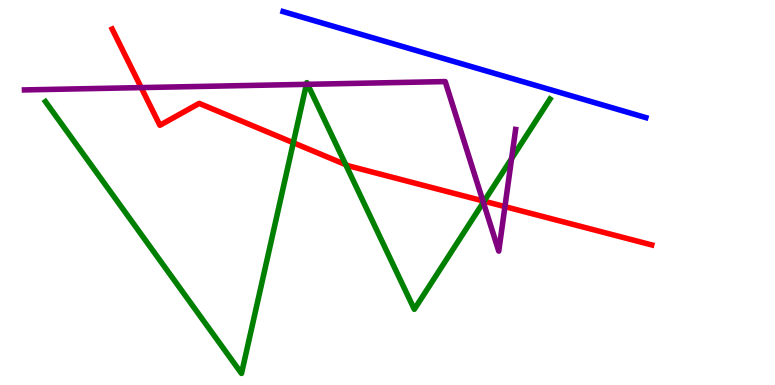[{'lines': ['blue', 'red'], 'intersections': []}, {'lines': ['green', 'red'], 'intersections': [{'x': 3.78, 'y': 6.29}, {'x': 4.46, 'y': 5.72}, {'x': 6.25, 'y': 4.77}]}, {'lines': ['purple', 'red'], 'intersections': [{'x': 1.82, 'y': 7.72}, {'x': 6.23, 'y': 4.78}, {'x': 6.52, 'y': 4.63}]}, {'lines': ['blue', 'green'], 'intersections': []}, {'lines': ['blue', 'purple'], 'intersections': []}, {'lines': ['green', 'purple'], 'intersections': [{'x': 3.95, 'y': 7.81}, {'x': 3.97, 'y': 7.81}, {'x': 6.24, 'y': 4.74}, {'x': 6.6, 'y': 5.88}]}]